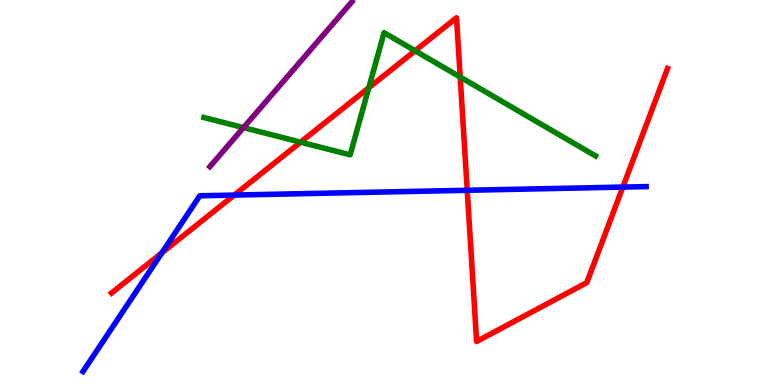[{'lines': ['blue', 'red'], 'intersections': [{'x': 2.09, 'y': 3.43}, {'x': 3.02, 'y': 4.93}, {'x': 6.03, 'y': 5.06}, {'x': 8.04, 'y': 5.14}]}, {'lines': ['green', 'red'], 'intersections': [{'x': 3.88, 'y': 6.31}, {'x': 4.76, 'y': 7.72}, {'x': 5.36, 'y': 8.68}, {'x': 5.94, 'y': 8.0}]}, {'lines': ['purple', 'red'], 'intersections': []}, {'lines': ['blue', 'green'], 'intersections': []}, {'lines': ['blue', 'purple'], 'intersections': []}, {'lines': ['green', 'purple'], 'intersections': [{'x': 3.14, 'y': 6.69}]}]